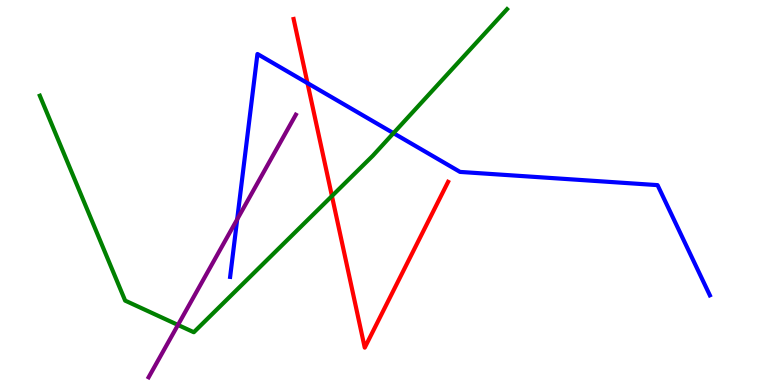[{'lines': ['blue', 'red'], 'intersections': [{'x': 3.97, 'y': 7.84}]}, {'lines': ['green', 'red'], 'intersections': [{'x': 4.28, 'y': 4.91}]}, {'lines': ['purple', 'red'], 'intersections': []}, {'lines': ['blue', 'green'], 'intersections': [{'x': 5.08, 'y': 6.54}]}, {'lines': ['blue', 'purple'], 'intersections': [{'x': 3.06, 'y': 4.3}]}, {'lines': ['green', 'purple'], 'intersections': [{'x': 2.3, 'y': 1.56}]}]